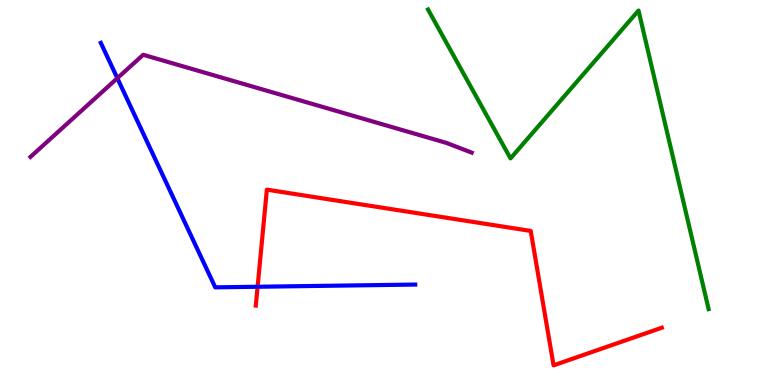[{'lines': ['blue', 'red'], 'intersections': [{'x': 3.32, 'y': 2.55}]}, {'lines': ['green', 'red'], 'intersections': []}, {'lines': ['purple', 'red'], 'intersections': []}, {'lines': ['blue', 'green'], 'intersections': []}, {'lines': ['blue', 'purple'], 'intersections': [{'x': 1.51, 'y': 7.97}]}, {'lines': ['green', 'purple'], 'intersections': []}]